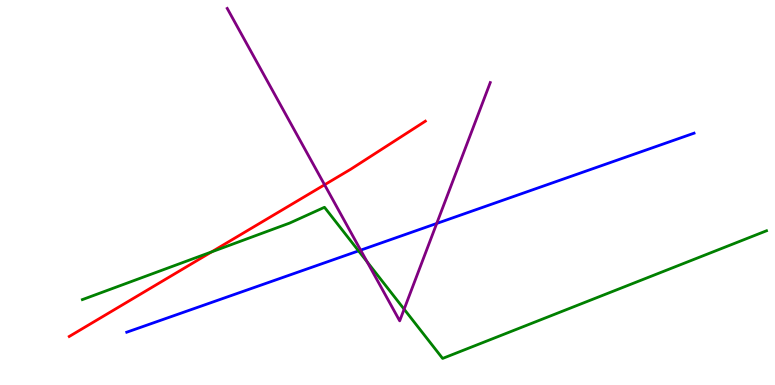[{'lines': ['blue', 'red'], 'intersections': []}, {'lines': ['green', 'red'], 'intersections': [{'x': 2.73, 'y': 3.46}]}, {'lines': ['purple', 'red'], 'intersections': [{'x': 4.19, 'y': 5.2}]}, {'lines': ['blue', 'green'], 'intersections': [{'x': 4.63, 'y': 3.48}]}, {'lines': ['blue', 'purple'], 'intersections': [{'x': 4.65, 'y': 3.5}, {'x': 5.64, 'y': 4.2}]}, {'lines': ['green', 'purple'], 'intersections': [{'x': 4.74, 'y': 3.2}, {'x': 5.21, 'y': 1.97}]}]